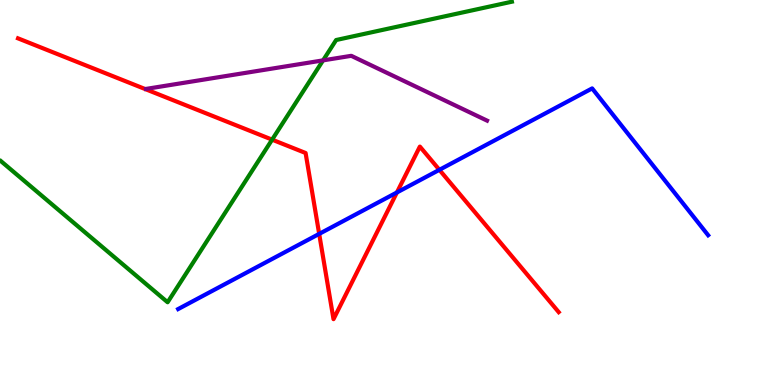[{'lines': ['blue', 'red'], 'intersections': [{'x': 4.12, 'y': 3.92}, {'x': 5.12, 'y': 5.0}, {'x': 5.67, 'y': 5.59}]}, {'lines': ['green', 'red'], 'intersections': [{'x': 3.51, 'y': 6.37}]}, {'lines': ['purple', 'red'], 'intersections': []}, {'lines': ['blue', 'green'], 'intersections': []}, {'lines': ['blue', 'purple'], 'intersections': []}, {'lines': ['green', 'purple'], 'intersections': [{'x': 4.17, 'y': 8.43}]}]